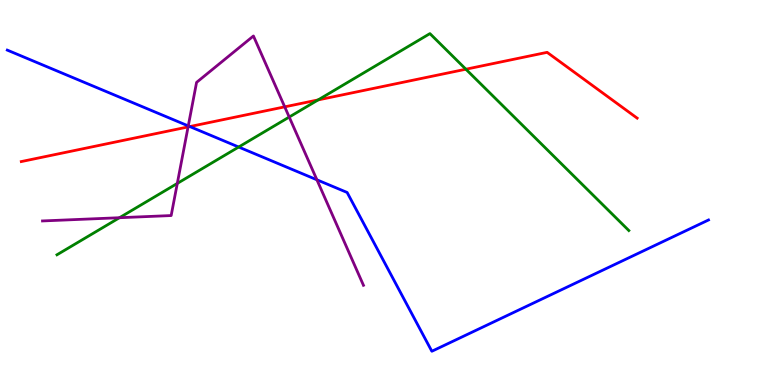[{'lines': ['blue', 'red'], 'intersections': [{'x': 2.45, 'y': 6.71}]}, {'lines': ['green', 'red'], 'intersections': [{'x': 4.1, 'y': 7.4}, {'x': 6.01, 'y': 8.2}]}, {'lines': ['purple', 'red'], 'intersections': [{'x': 2.43, 'y': 6.7}, {'x': 3.67, 'y': 7.22}]}, {'lines': ['blue', 'green'], 'intersections': [{'x': 3.08, 'y': 6.18}]}, {'lines': ['blue', 'purple'], 'intersections': [{'x': 2.43, 'y': 6.73}, {'x': 4.09, 'y': 5.33}]}, {'lines': ['green', 'purple'], 'intersections': [{'x': 1.54, 'y': 4.34}, {'x': 2.29, 'y': 5.24}, {'x': 3.73, 'y': 6.96}]}]